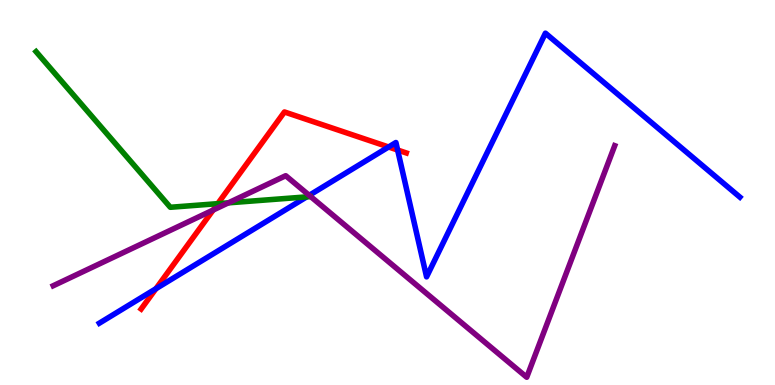[{'lines': ['blue', 'red'], 'intersections': [{'x': 2.01, 'y': 2.5}, {'x': 5.01, 'y': 6.18}, {'x': 5.13, 'y': 6.1}]}, {'lines': ['green', 'red'], 'intersections': [{'x': 2.81, 'y': 4.71}]}, {'lines': ['purple', 'red'], 'intersections': [{'x': 2.75, 'y': 4.54}]}, {'lines': ['blue', 'green'], 'intersections': [{'x': 3.96, 'y': 4.89}]}, {'lines': ['blue', 'purple'], 'intersections': [{'x': 3.99, 'y': 4.93}]}, {'lines': ['green', 'purple'], 'intersections': [{'x': 2.95, 'y': 4.73}]}]